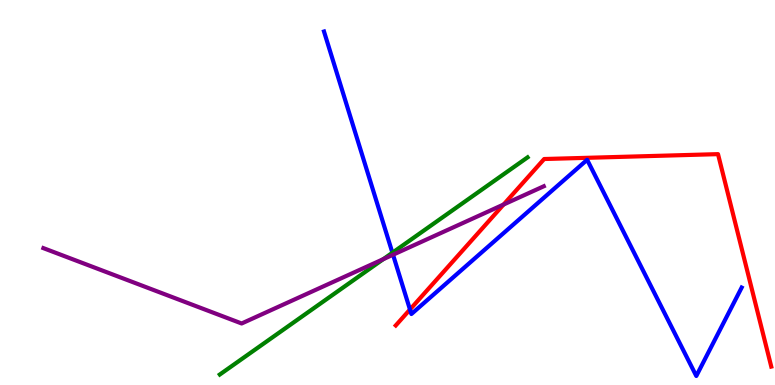[{'lines': ['blue', 'red'], 'intersections': [{'x': 5.29, 'y': 1.96}]}, {'lines': ['green', 'red'], 'intersections': []}, {'lines': ['purple', 'red'], 'intersections': [{'x': 6.5, 'y': 4.69}]}, {'lines': ['blue', 'green'], 'intersections': [{'x': 5.06, 'y': 3.44}]}, {'lines': ['blue', 'purple'], 'intersections': [{'x': 5.07, 'y': 3.38}]}, {'lines': ['green', 'purple'], 'intersections': [{'x': 4.95, 'y': 3.27}]}]